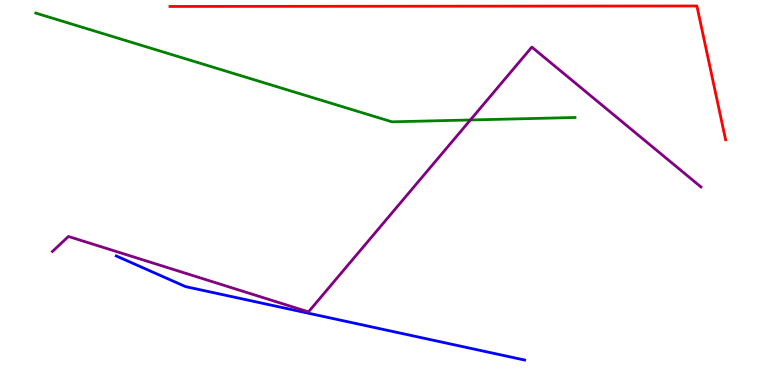[{'lines': ['blue', 'red'], 'intersections': []}, {'lines': ['green', 'red'], 'intersections': []}, {'lines': ['purple', 'red'], 'intersections': []}, {'lines': ['blue', 'green'], 'intersections': []}, {'lines': ['blue', 'purple'], 'intersections': []}, {'lines': ['green', 'purple'], 'intersections': [{'x': 6.07, 'y': 6.88}]}]